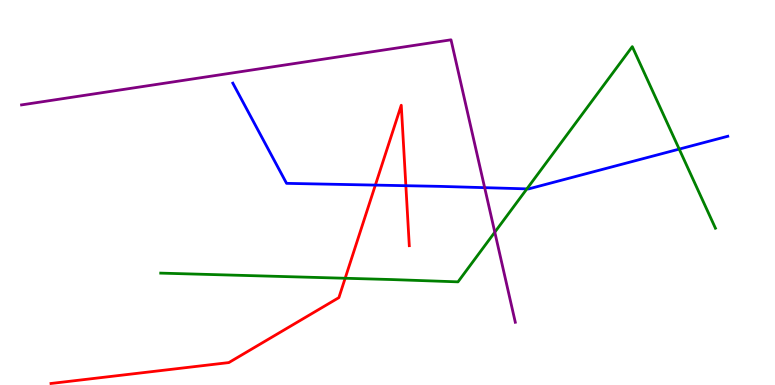[{'lines': ['blue', 'red'], 'intersections': [{'x': 4.84, 'y': 5.19}, {'x': 5.24, 'y': 5.18}]}, {'lines': ['green', 'red'], 'intersections': [{'x': 4.45, 'y': 2.77}]}, {'lines': ['purple', 'red'], 'intersections': []}, {'lines': ['blue', 'green'], 'intersections': [{'x': 6.8, 'y': 5.09}, {'x': 8.76, 'y': 6.13}]}, {'lines': ['blue', 'purple'], 'intersections': [{'x': 6.25, 'y': 5.13}]}, {'lines': ['green', 'purple'], 'intersections': [{'x': 6.38, 'y': 3.97}]}]